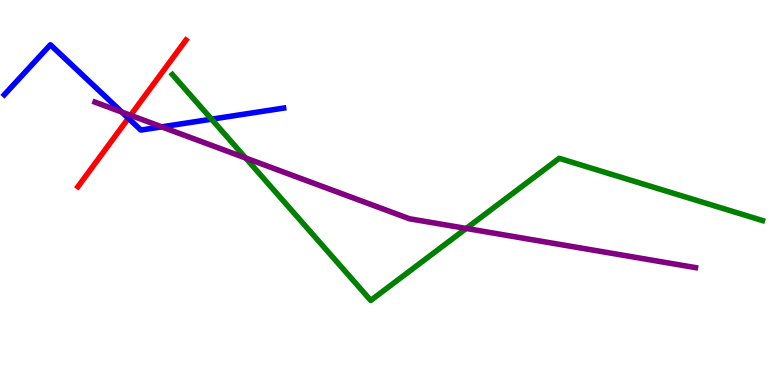[{'lines': ['blue', 'red'], 'intersections': [{'x': 1.66, 'y': 6.93}]}, {'lines': ['green', 'red'], 'intersections': []}, {'lines': ['purple', 'red'], 'intersections': [{'x': 1.68, 'y': 7.0}]}, {'lines': ['blue', 'green'], 'intersections': [{'x': 2.73, 'y': 6.9}]}, {'lines': ['blue', 'purple'], 'intersections': [{'x': 1.57, 'y': 7.09}, {'x': 2.09, 'y': 6.7}]}, {'lines': ['green', 'purple'], 'intersections': [{'x': 3.17, 'y': 5.9}, {'x': 6.02, 'y': 4.07}]}]